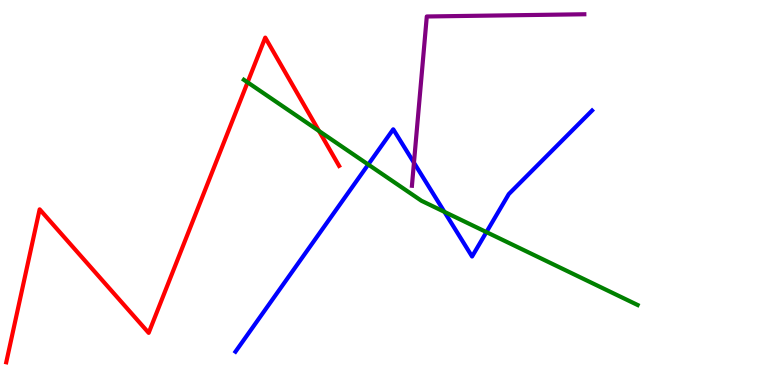[{'lines': ['blue', 'red'], 'intersections': []}, {'lines': ['green', 'red'], 'intersections': [{'x': 3.19, 'y': 7.86}, {'x': 4.12, 'y': 6.6}]}, {'lines': ['purple', 'red'], 'intersections': []}, {'lines': ['blue', 'green'], 'intersections': [{'x': 4.75, 'y': 5.73}, {'x': 5.73, 'y': 4.5}, {'x': 6.28, 'y': 3.97}]}, {'lines': ['blue', 'purple'], 'intersections': [{'x': 5.34, 'y': 5.77}]}, {'lines': ['green', 'purple'], 'intersections': []}]